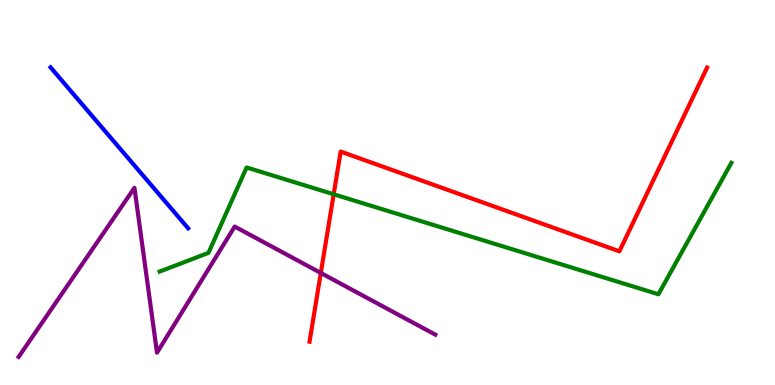[{'lines': ['blue', 'red'], 'intersections': []}, {'lines': ['green', 'red'], 'intersections': [{'x': 4.31, 'y': 4.95}]}, {'lines': ['purple', 'red'], 'intersections': [{'x': 4.14, 'y': 2.91}]}, {'lines': ['blue', 'green'], 'intersections': []}, {'lines': ['blue', 'purple'], 'intersections': []}, {'lines': ['green', 'purple'], 'intersections': []}]